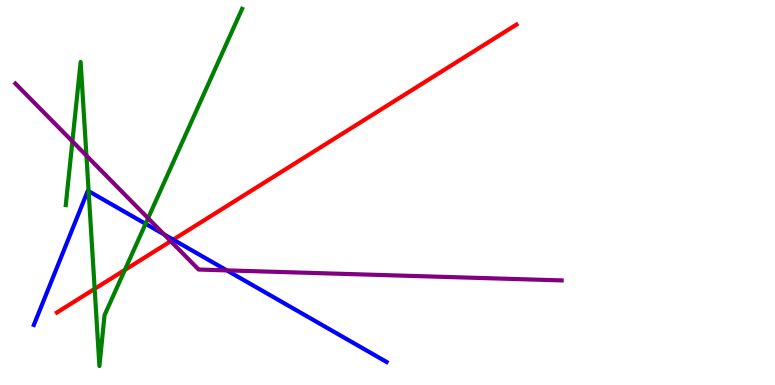[{'lines': ['blue', 'red'], 'intersections': [{'x': 2.24, 'y': 3.78}]}, {'lines': ['green', 'red'], 'intersections': [{'x': 1.22, 'y': 2.5}, {'x': 1.61, 'y': 2.99}]}, {'lines': ['purple', 'red'], 'intersections': [{'x': 2.2, 'y': 3.74}]}, {'lines': ['blue', 'green'], 'intersections': [{'x': 1.14, 'y': 5.03}, {'x': 1.88, 'y': 4.19}]}, {'lines': ['blue', 'purple'], 'intersections': [{'x': 2.12, 'y': 3.91}, {'x': 2.93, 'y': 2.98}]}, {'lines': ['green', 'purple'], 'intersections': [{'x': 0.934, 'y': 6.33}, {'x': 1.12, 'y': 5.96}, {'x': 1.91, 'y': 4.33}]}]